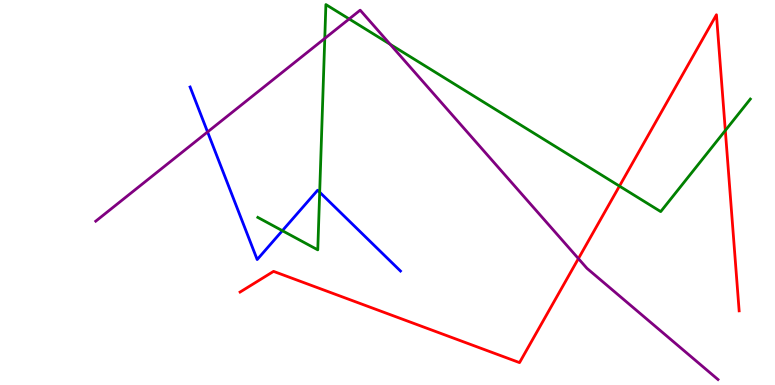[{'lines': ['blue', 'red'], 'intersections': []}, {'lines': ['green', 'red'], 'intersections': [{'x': 7.99, 'y': 5.17}, {'x': 9.36, 'y': 6.61}]}, {'lines': ['purple', 'red'], 'intersections': [{'x': 7.46, 'y': 3.28}]}, {'lines': ['blue', 'green'], 'intersections': [{'x': 3.64, 'y': 4.01}, {'x': 4.12, 'y': 5.01}]}, {'lines': ['blue', 'purple'], 'intersections': [{'x': 2.68, 'y': 6.57}]}, {'lines': ['green', 'purple'], 'intersections': [{'x': 4.19, 'y': 9.0}, {'x': 4.51, 'y': 9.51}, {'x': 5.03, 'y': 8.85}]}]